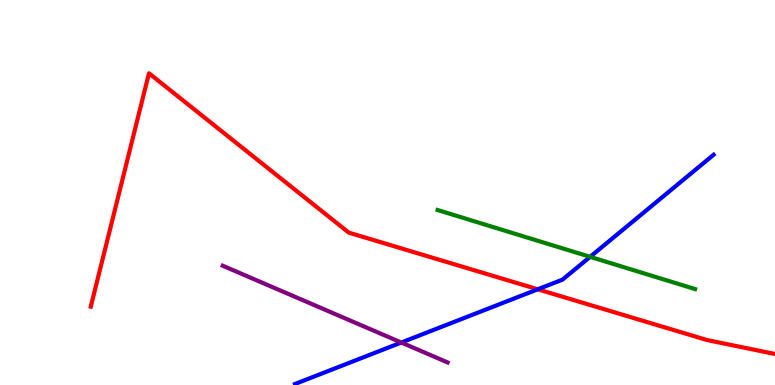[{'lines': ['blue', 'red'], 'intersections': [{'x': 6.94, 'y': 2.49}]}, {'lines': ['green', 'red'], 'intersections': []}, {'lines': ['purple', 'red'], 'intersections': []}, {'lines': ['blue', 'green'], 'intersections': [{'x': 7.61, 'y': 3.33}]}, {'lines': ['blue', 'purple'], 'intersections': [{'x': 5.18, 'y': 1.1}]}, {'lines': ['green', 'purple'], 'intersections': []}]